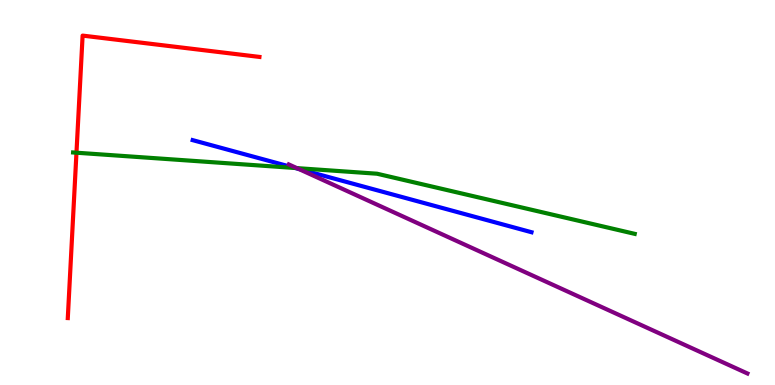[{'lines': ['blue', 'red'], 'intersections': []}, {'lines': ['green', 'red'], 'intersections': [{'x': 0.987, 'y': 6.03}]}, {'lines': ['purple', 'red'], 'intersections': []}, {'lines': ['blue', 'green'], 'intersections': [{'x': 3.81, 'y': 5.64}]}, {'lines': ['blue', 'purple'], 'intersections': [{'x': 3.85, 'y': 5.61}]}, {'lines': ['green', 'purple'], 'intersections': [{'x': 3.83, 'y': 5.63}]}]